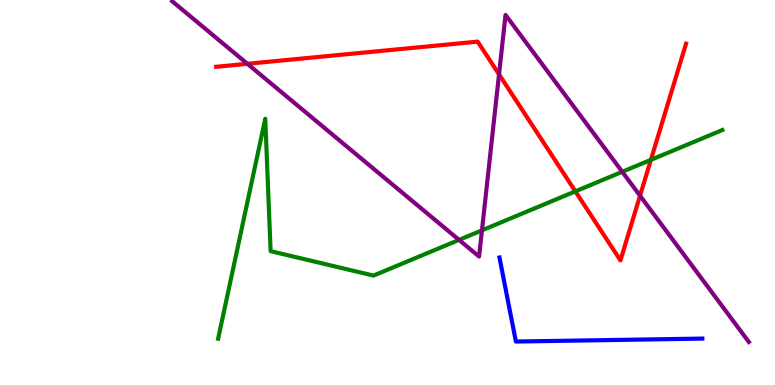[{'lines': ['blue', 'red'], 'intersections': []}, {'lines': ['green', 'red'], 'intersections': [{'x': 7.42, 'y': 5.03}, {'x': 8.4, 'y': 5.85}]}, {'lines': ['purple', 'red'], 'intersections': [{'x': 3.19, 'y': 8.34}, {'x': 6.44, 'y': 8.07}, {'x': 8.26, 'y': 4.92}]}, {'lines': ['blue', 'green'], 'intersections': []}, {'lines': ['blue', 'purple'], 'intersections': []}, {'lines': ['green', 'purple'], 'intersections': [{'x': 5.92, 'y': 3.77}, {'x': 6.22, 'y': 4.02}, {'x': 8.03, 'y': 5.54}]}]